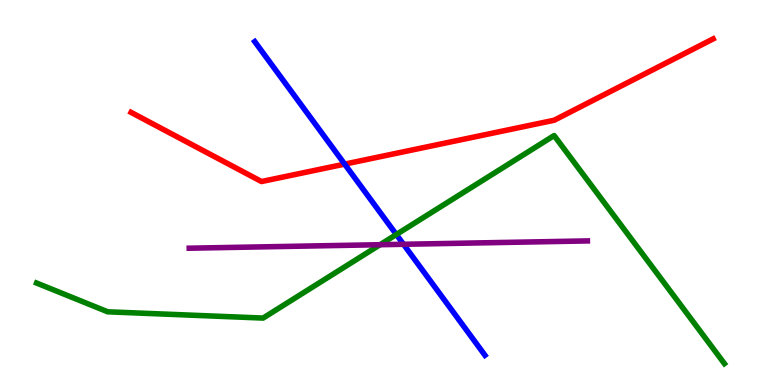[{'lines': ['blue', 'red'], 'intersections': [{'x': 4.45, 'y': 5.74}]}, {'lines': ['green', 'red'], 'intersections': []}, {'lines': ['purple', 'red'], 'intersections': []}, {'lines': ['blue', 'green'], 'intersections': [{'x': 5.11, 'y': 3.91}]}, {'lines': ['blue', 'purple'], 'intersections': [{'x': 5.21, 'y': 3.66}]}, {'lines': ['green', 'purple'], 'intersections': [{'x': 4.9, 'y': 3.64}]}]